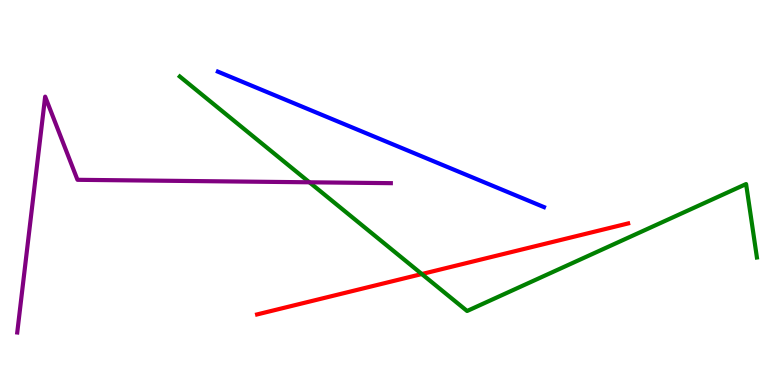[{'lines': ['blue', 'red'], 'intersections': []}, {'lines': ['green', 'red'], 'intersections': [{'x': 5.44, 'y': 2.88}]}, {'lines': ['purple', 'red'], 'intersections': []}, {'lines': ['blue', 'green'], 'intersections': []}, {'lines': ['blue', 'purple'], 'intersections': []}, {'lines': ['green', 'purple'], 'intersections': [{'x': 3.99, 'y': 5.27}]}]